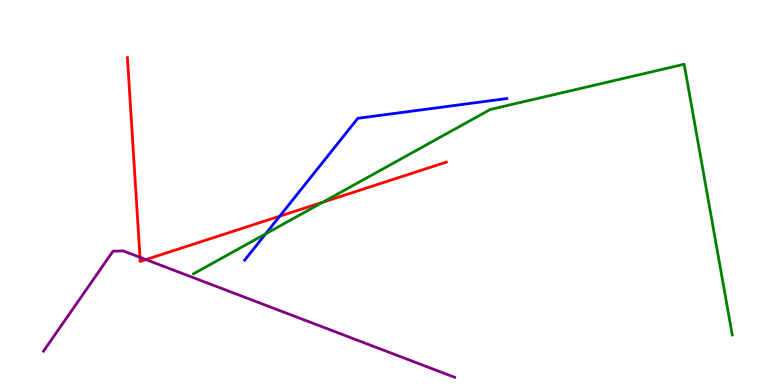[{'lines': ['blue', 'red'], 'intersections': [{'x': 3.61, 'y': 4.38}]}, {'lines': ['green', 'red'], 'intersections': [{'x': 4.16, 'y': 4.75}]}, {'lines': ['purple', 'red'], 'intersections': [{'x': 1.81, 'y': 3.32}, {'x': 1.88, 'y': 3.26}]}, {'lines': ['blue', 'green'], 'intersections': [{'x': 3.43, 'y': 3.93}]}, {'lines': ['blue', 'purple'], 'intersections': []}, {'lines': ['green', 'purple'], 'intersections': []}]